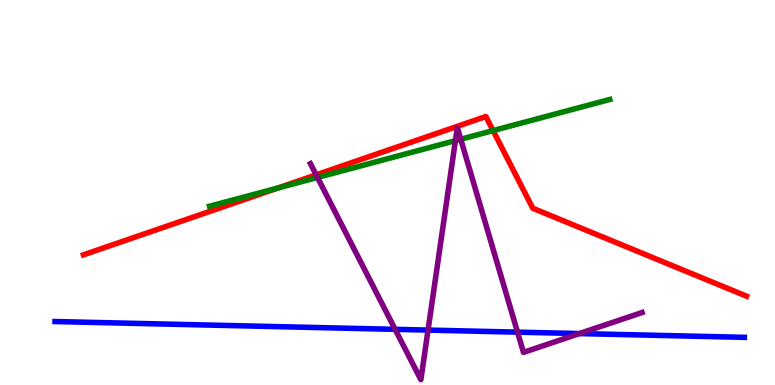[{'lines': ['blue', 'red'], 'intersections': []}, {'lines': ['green', 'red'], 'intersections': [{'x': 3.59, 'y': 5.12}, {'x': 6.36, 'y': 6.61}]}, {'lines': ['purple', 'red'], 'intersections': [{'x': 4.08, 'y': 5.46}]}, {'lines': ['blue', 'green'], 'intersections': []}, {'lines': ['blue', 'purple'], 'intersections': [{'x': 5.1, 'y': 1.45}, {'x': 5.52, 'y': 1.43}, {'x': 6.68, 'y': 1.37}, {'x': 7.48, 'y': 1.34}]}, {'lines': ['green', 'purple'], 'intersections': [{'x': 4.1, 'y': 5.39}, {'x': 5.88, 'y': 6.35}, {'x': 5.95, 'y': 6.38}]}]